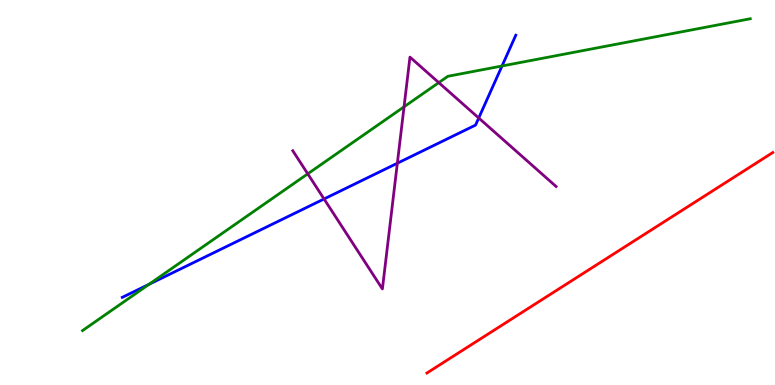[{'lines': ['blue', 'red'], 'intersections': []}, {'lines': ['green', 'red'], 'intersections': []}, {'lines': ['purple', 'red'], 'intersections': []}, {'lines': ['blue', 'green'], 'intersections': [{'x': 1.92, 'y': 2.62}, {'x': 6.48, 'y': 8.29}]}, {'lines': ['blue', 'purple'], 'intersections': [{'x': 4.18, 'y': 4.83}, {'x': 5.13, 'y': 5.76}, {'x': 6.18, 'y': 6.94}]}, {'lines': ['green', 'purple'], 'intersections': [{'x': 3.97, 'y': 5.49}, {'x': 5.21, 'y': 7.23}, {'x': 5.66, 'y': 7.85}]}]